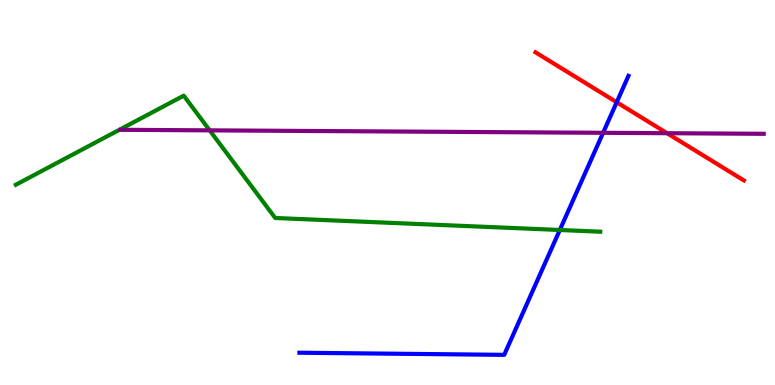[{'lines': ['blue', 'red'], 'intersections': [{'x': 7.96, 'y': 7.34}]}, {'lines': ['green', 'red'], 'intersections': []}, {'lines': ['purple', 'red'], 'intersections': [{'x': 8.61, 'y': 6.54}]}, {'lines': ['blue', 'green'], 'intersections': [{'x': 7.22, 'y': 4.03}]}, {'lines': ['blue', 'purple'], 'intersections': [{'x': 7.78, 'y': 6.55}]}, {'lines': ['green', 'purple'], 'intersections': [{'x': 2.71, 'y': 6.61}]}]